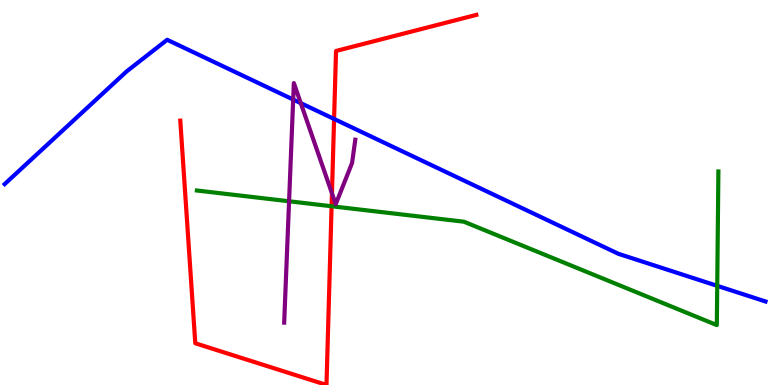[{'lines': ['blue', 'red'], 'intersections': [{'x': 4.31, 'y': 6.91}]}, {'lines': ['green', 'red'], 'intersections': [{'x': 4.28, 'y': 4.64}]}, {'lines': ['purple', 'red'], 'intersections': [{'x': 4.28, 'y': 4.98}]}, {'lines': ['blue', 'green'], 'intersections': [{'x': 9.25, 'y': 2.58}]}, {'lines': ['blue', 'purple'], 'intersections': [{'x': 3.78, 'y': 7.41}, {'x': 3.88, 'y': 7.32}]}, {'lines': ['green', 'purple'], 'intersections': [{'x': 3.73, 'y': 4.77}]}]